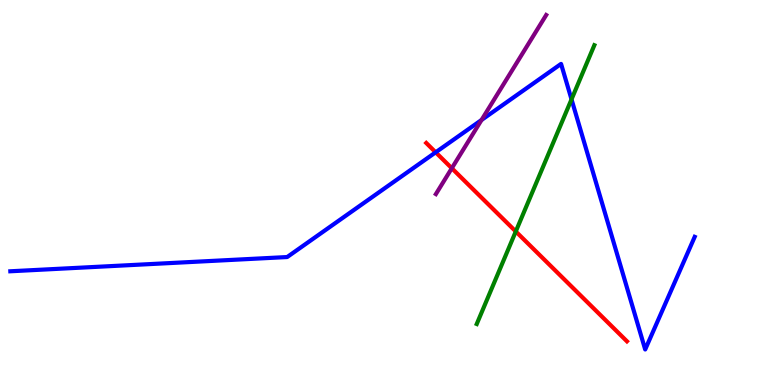[{'lines': ['blue', 'red'], 'intersections': [{'x': 5.62, 'y': 6.04}]}, {'lines': ['green', 'red'], 'intersections': [{'x': 6.66, 'y': 3.99}]}, {'lines': ['purple', 'red'], 'intersections': [{'x': 5.83, 'y': 5.63}]}, {'lines': ['blue', 'green'], 'intersections': [{'x': 7.37, 'y': 7.42}]}, {'lines': ['blue', 'purple'], 'intersections': [{'x': 6.21, 'y': 6.88}]}, {'lines': ['green', 'purple'], 'intersections': []}]